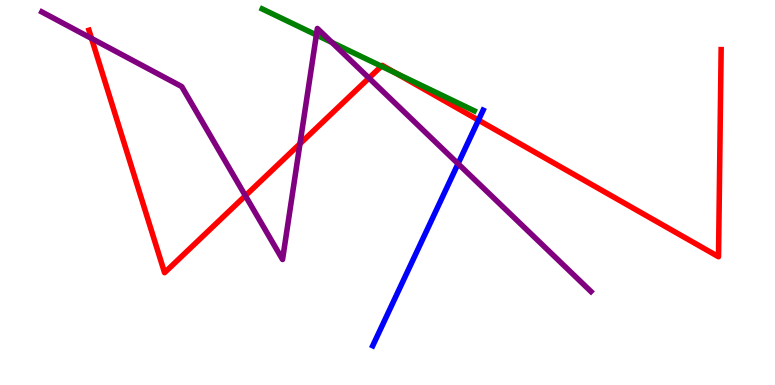[{'lines': ['blue', 'red'], 'intersections': [{'x': 6.17, 'y': 6.88}]}, {'lines': ['green', 'red'], 'intersections': [{'x': 4.92, 'y': 8.28}, {'x': 5.11, 'y': 8.1}]}, {'lines': ['purple', 'red'], 'intersections': [{'x': 1.18, 'y': 9.0}, {'x': 3.17, 'y': 4.92}, {'x': 3.87, 'y': 6.27}, {'x': 4.76, 'y': 7.97}]}, {'lines': ['blue', 'green'], 'intersections': []}, {'lines': ['blue', 'purple'], 'intersections': [{'x': 5.91, 'y': 5.75}]}, {'lines': ['green', 'purple'], 'intersections': [{'x': 4.08, 'y': 9.09}, {'x': 4.28, 'y': 8.9}]}]